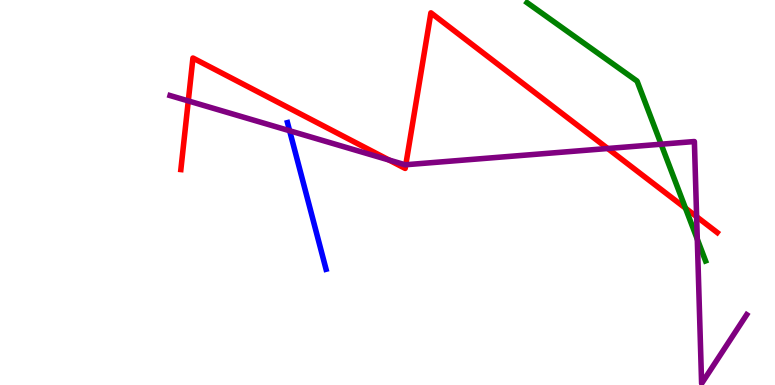[{'lines': ['blue', 'red'], 'intersections': []}, {'lines': ['green', 'red'], 'intersections': [{'x': 8.84, 'y': 4.59}]}, {'lines': ['purple', 'red'], 'intersections': [{'x': 2.43, 'y': 7.38}, {'x': 5.02, 'y': 5.84}, {'x': 5.24, 'y': 5.72}, {'x': 7.84, 'y': 6.14}, {'x': 8.99, 'y': 4.37}]}, {'lines': ['blue', 'green'], 'intersections': []}, {'lines': ['blue', 'purple'], 'intersections': [{'x': 3.74, 'y': 6.6}]}, {'lines': ['green', 'purple'], 'intersections': [{'x': 8.53, 'y': 6.25}, {'x': 9.0, 'y': 3.79}]}]